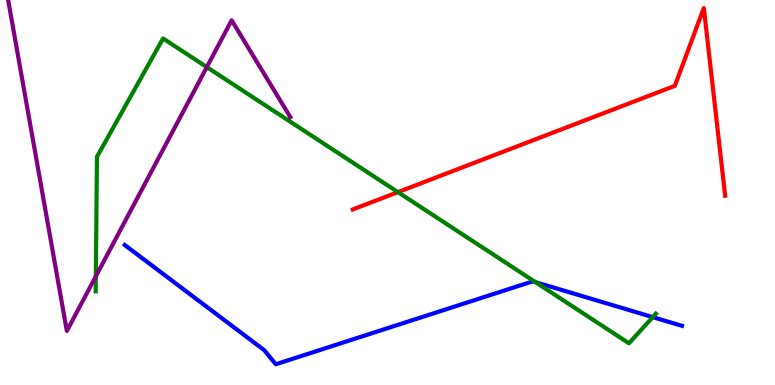[{'lines': ['blue', 'red'], 'intersections': []}, {'lines': ['green', 'red'], 'intersections': [{'x': 5.13, 'y': 5.01}]}, {'lines': ['purple', 'red'], 'intersections': []}, {'lines': ['blue', 'green'], 'intersections': [{'x': 6.91, 'y': 2.67}, {'x': 8.42, 'y': 1.76}]}, {'lines': ['blue', 'purple'], 'intersections': []}, {'lines': ['green', 'purple'], 'intersections': [{'x': 1.24, 'y': 2.82}, {'x': 2.67, 'y': 8.26}]}]